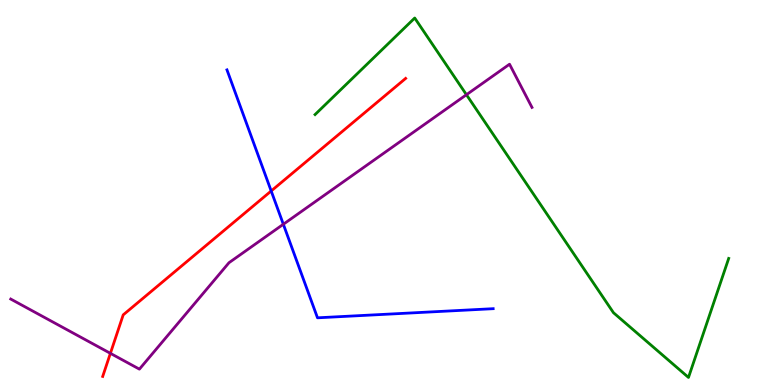[{'lines': ['blue', 'red'], 'intersections': [{'x': 3.5, 'y': 5.04}]}, {'lines': ['green', 'red'], 'intersections': []}, {'lines': ['purple', 'red'], 'intersections': [{'x': 1.42, 'y': 0.822}]}, {'lines': ['blue', 'green'], 'intersections': []}, {'lines': ['blue', 'purple'], 'intersections': [{'x': 3.66, 'y': 4.18}]}, {'lines': ['green', 'purple'], 'intersections': [{'x': 6.02, 'y': 7.54}]}]